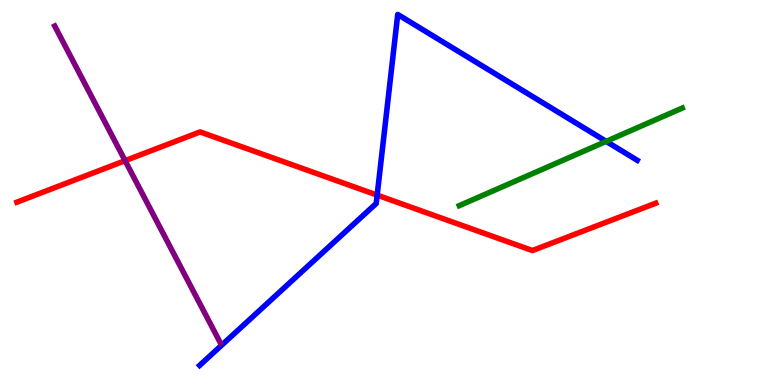[{'lines': ['blue', 'red'], 'intersections': [{'x': 4.87, 'y': 4.93}]}, {'lines': ['green', 'red'], 'intersections': []}, {'lines': ['purple', 'red'], 'intersections': [{'x': 1.61, 'y': 5.83}]}, {'lines': ['blue', 'green'], 'intersections': [{'x': 7.82, 'y': 6.33}]}, {'lines': ['blue', 'purple'], 'intersections': []}, {'lines': ['green', 'purple'], 'intersections': []}]